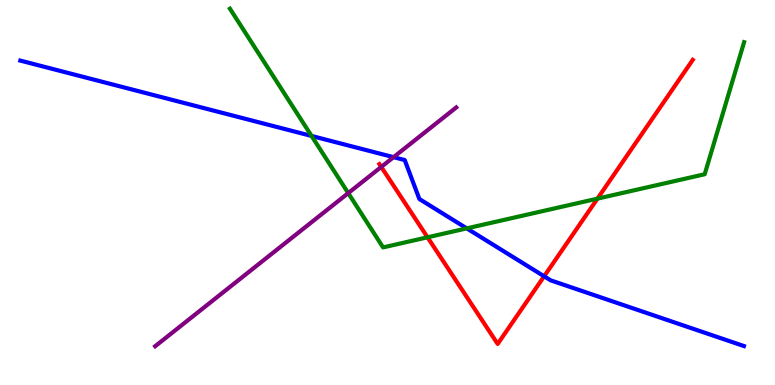[{'lines': ['blue', 'red'], 'intersections': [{'x': 7.02, 'y': 2.82}]}, {'lines': ['green', 'red'], 'intersections': [{'x': 5.52, 'y': 3.84}, {'x': 7.71, 'y': 4.84}]}, {'lines': ['purple', 'red'], 'intersections': [{'x': 4.92, 'y': 5.66}]}, {'lines': ['blue', 'green'], 'intersections': [{'x': 4.02, 'y': 6.47}, {'x': 6.02, 'y': 4.07}]}, {'lines': ['blue', 'purple'], 'intersections': [{'x': 5.08, 'y': 5.92}]}, {'lines': ['green', 'purple'], 'intersections': [{'x': 4.49, 'y': 4.98}]}]